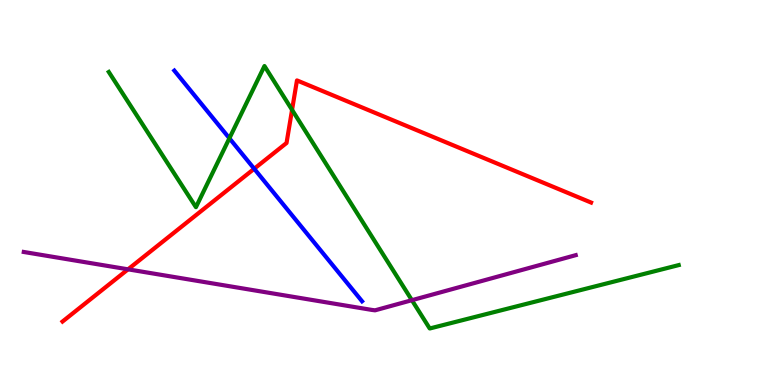[{'lines': ['blue', 'red'], 'intersections': [{'x': 3.28, 'y': 5.62}]}, {'lines': ['green', 'red'], 'intersections': [{'x': 3.77, 'y': 7.15}]}, {'lines': ['purple', 'red'], 'intersections': [{'x': 1.65, 'y': 3.0}]}, {'lines': ['blue', 'green'], 'intersections': [{'x': 2.96, 'y': 6.41}]}, {'lines': ['blue', 'purple'], 'intersections': []}, {'lines': ['green', 'purple'], 'intersections': [{'x': 5.31, 'y': 2.2}]}]